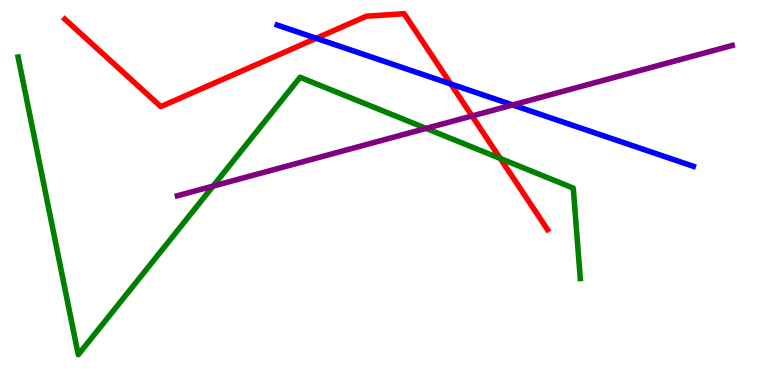[{'lines': ['blue', 'red'], 'intersections': [{'x': 4.08, 'y': 9.01}, {'x': 5.82, 'y': 7.82}]}, {'lines': ['green', 'red'], 'intersections': [{'x': 6.46, 'y': 5.88}]}, {'lines': ['purple', 'red'], 'intersections': [{'x': 6.09, 'y': 6.99}]}, {'lines': ['blue', 'green'], 'intersections': []}, {'lines': ['blue', 'purple'], 'intersections': [{'x': 6.61, 'y': 7.27}]}, {'lines': ['green', 'purple'], 'intersections': [{'x': 2.75, 'y': 5.17}, {'x': 5.5, 'y': 6.66}]}]